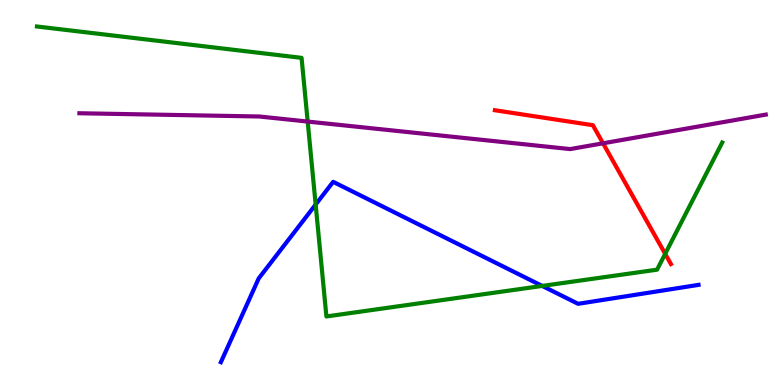[{'lines': ['blue', 'red'], 'intersections': []}, {'lines': ['green', 'red'], 'intersections': [{'x': 8.58, 'y': 3.41}]}, {'lines': ['purple', 'red'], 'intersections': [{'x': 7.78, 'y': 6.28}]}, {'lines': ['blue', 'green'], 'intersections': [{'x': 4.07, 'y': 4.69}, {'x': 7.0, 'y': 2.57}]}, {'lines': ['blue', 'purple'], 'intersections': []}, {'lines': ['green', 'purple'], 'intersections': [{'x': 3.97, 'y': 6.84}]}]